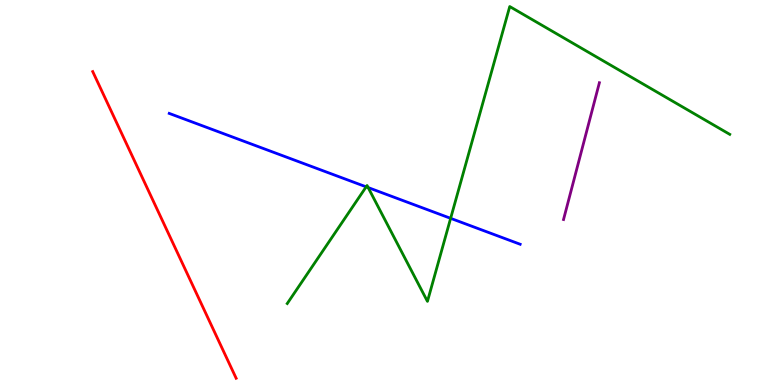[{'lines': ['blue', 'red'], 'intersections': []}, {'lines': ['green', 'red'], 'intersections': []}, {'lines': ['purple', 'red'], 'intersections': []}, {'lines': ['blue', 'green'], 'intersections': [{'x': 4.72, 'y': 5.15}, {'x': 4.75, 'y': 5.13}, {'x': 5.81, 'y': 4.33}]}, {'lines': ['blue', 'purple'], 'intersections': []}, {'lines': ['green', 'purple'], 'intersections': []}]